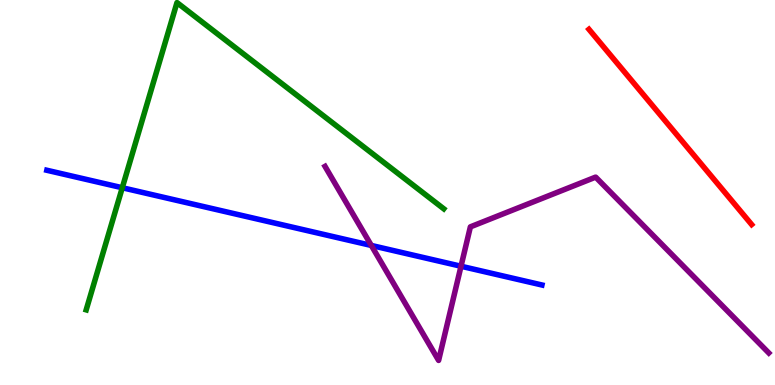[{'lines': ['blue', 'red'], 'intersections': []}, {'lines': ['green', 'red'], 'intersections': []}, {'lines': ['purple', 'red'], 'intersections': []}, {'lines': ['blue', 'green'], 'intersections': [{'x': 1.58, 'y': 5.12}]}, {'lines': ['blue', 'purple'], 'intersections': [{'x': 4.79, 'y': 3.62}, {'x': 5.95, 'y': 3.08}]}, {'lines': ['green', 'purple'], 'intersections': []}]